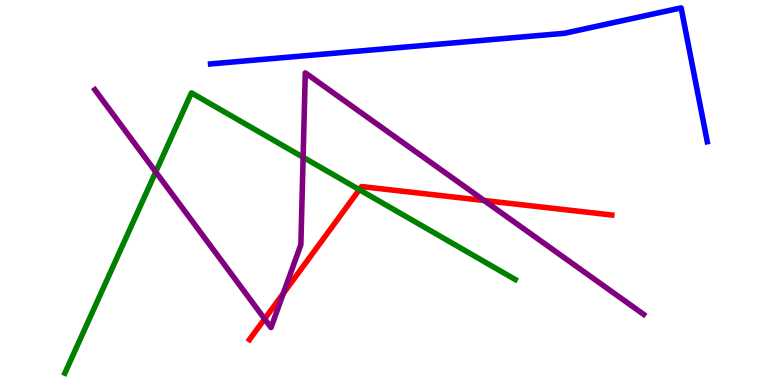[{'lines': ['blue', 'red'], 'intersections': []}, {'lines': ['green', 'red'], 'intersections': [{'x': 4.64, 'y': 5.07}]}, {'lines': ['purple', 'red'], 'intersections': [{'x': 3.41, 'y': 1.72}, {'x': 3.66, 'y': 2.38}, {'x': 6.25, 'y': 4.79}]}, {'lines': ['blue', 'green'], 'intersections': []}, {'lines': ['blue', 'purple'], 'intersections': []}, {'lines': ['green', 'purple'], 'intersections': [{'x': 2.01, 'y': 5.53}, {'x': 3.91, 'y': 5.92}]}]